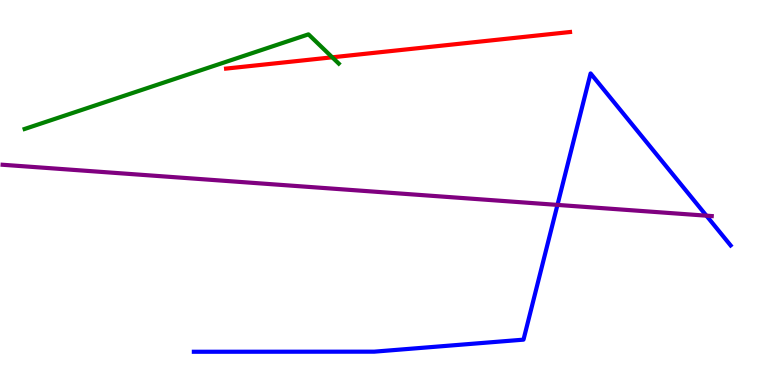[{'lines': ['blue', 'red'], 'intersections': []}, {'lines': ['green', 'red'], 'intersections': [{'x': 4.29, 'y': 8.51}]}, {'lines': ['purple', 'red'], 'intersections': []}, {'lines': ['blue', 'green'], 'intersections': []}, {'lines': ['blue', 'purple'], 'intersections': [{'x': 7.19, 'y': 4.68}, {'x': 9.12, 'y': 4.4}]}, {'lines': ['green', 'purple'], 'intersections': []}]